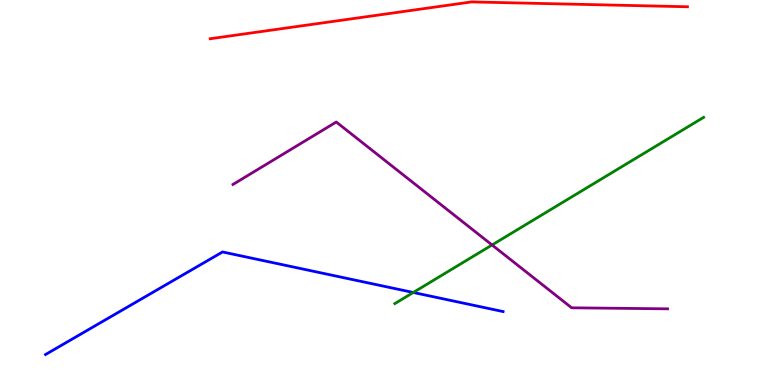[{'lines': ['blue', 'red'], 'intersections': []}, {'lines': ['green', 'red'], 'intersections': []}, {'lines': ['purple', 'red'], 'intersections': []}, {'lines': ['blue', 'green'], 'intersections': [{'x': 5.33, 'y': 2.4}]}, {'lines': ['blue', 'purple'], 'intersections': []}, {'lines': ['green', 'purple'], 'intersections': [{'x': 6.35, 'y': 3.64}]}]